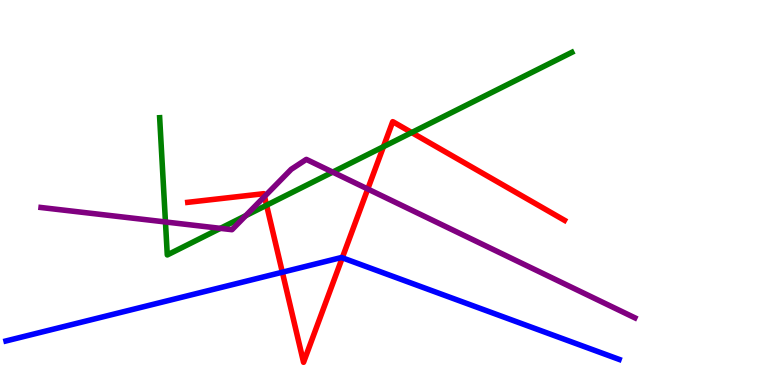[{'lines': ['blue', 'red'], 'intersections': [{'x': 3.64, 'y': 2.93}, {'x': 4.42, 'y': 3.3}]}, {'lines': ['green', 'red'], 'intersections': [{'x': 3.44, 'y': 4.67}, {'x': 4.95, 'y': 6.19}, {'x': 5.31, 'y': 6.56}]}, {'lines': ['purple', 'red'], 'intersections': [{'x': 3.41, 'y': 4.9}, {'x': 4.75, 'y': 5.09}]}, {'lines': ['blue', 'green'], 'intersections': []}, {'lines': ['blue', 'purple'], 'intersections': []}, {'lines': ['green', 'purple'], 'intersections': [{'x': 2.13, 'y': 4.23}, {'x': 2.84, 'y': 4.07}, {'x': 3.17, 'y': 4.4}, {'x': 4.29, 'y': 5.53}]}]